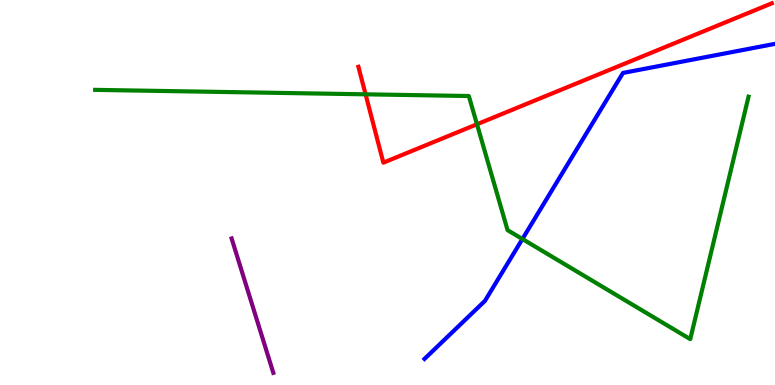[{'lines': ['blue', 'red'], 'intersections': []}, {'lines': ['green', 'red'], 'intersections': [{'x': 4.72, 'y': 7.55}, {'x': 6.15, 'y': 6.77}]}, {'lines': ['purple', 'red'], 'intersections': []}, {'lines': ['blue', 'green'], 'intersections': [{'x': 6.74, 'y': 3.79}]}, {'lines': ['blue', 'purple'], 'intersections': []}, {'lines': ['green', 'purple'], 'intersections': []}]